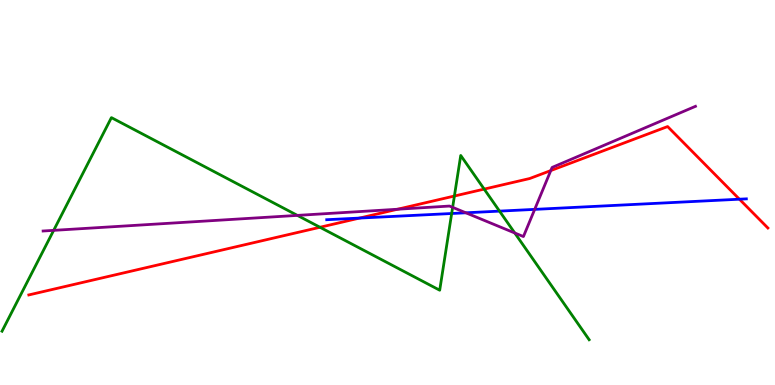[{'lines': ['blue', 'red'], 'intersections': [{'x': 4.64, 'y': 4.34}, {'x': 9.54, 'y': 4.83}]}, {'lines': ['green', 'red'], 'intersections': [{'x': 4.13, 'y': 4.1}, {'x': 5.86, 'y': 4.91}, {'x': 6.25, 'y': 5.09}]}, {'lines': ['purple', 'red'], 'intersections': [{'x': 5.13, 'y': 4.57}, {'x': 7.11, 'y': 5.57}]}, {'lines': ['blue', 'green'], 'intersections': [{'x': 5.83, 'y': 4.45}, {'x': 6.45, 'y': 4.52}]}, {'lines': ['blue', 'purple'], 'intersections': [{'x': 6.01, 'y': 4.47}, {'x': 6.9, 'y': 4.56}]}, {'lines': ['green', 'purple'], 'intersections': [{'x': 0.693, 'y': 4.02}, {'x': 3.84, 'y': 4.41}, {'x': 5.84, 'y': 4.61}, {'x': 6.64, 'y': 3.95}]}]